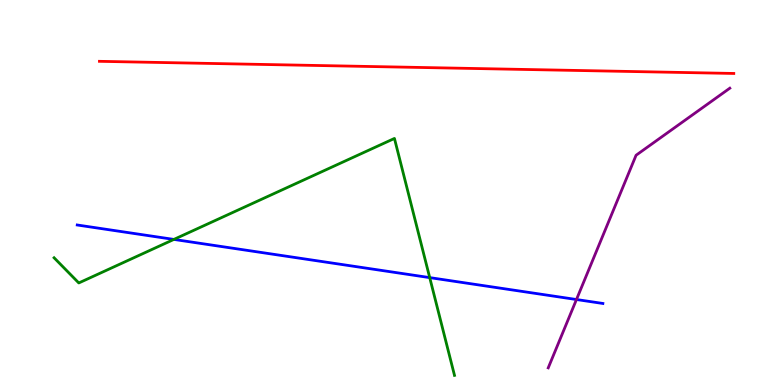[{'lines': ['blue', 'red'], 'intersections': []}, {'lines': ['green', 'red'], 'intersections': []}, {'lines': ['purple', 'red'], 'intersections': []}, {'lines': ['blue', 'green'], 'intersections': [{'x': 2.24, 'y': 3.78}, {'x': 5.54, 'y': 2.79}]}, {'lines': ['blue', 'purple'], 'intersections': [{'x': 7.44, 'y': 2.22}]}, {'lines': ['green', 'purple'], 'intersections': []}]